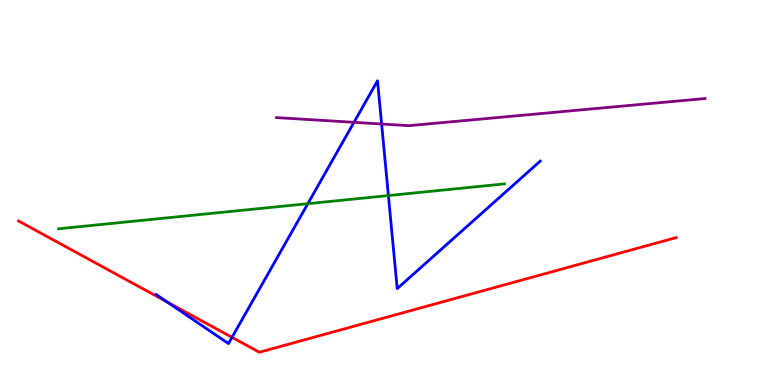[{'lines': ['blue', 'red'], 'intersections': [{'x': 2.16, 'y': 2.16}, {'x': 2.99, 'y': 1.24}]}, {'lines': ['green', 'red'], 'intersections': []}, {'lines': ['purple', 'red'], 'intersections': []}, {'lines': ['blue', 'green'], 'intersections': [{'x': 3.97, 'y': 4.71}, {'x': 5.01, 'y': 4.92}]}, {'lines': ['blue', 'purple'], 'intersections': [{'x': 4.57, 'y': 6.82}, {'x': 4.92, 'y': 6.78}]}, {'lines': ['green', 'purple'], 'intersections': []}]